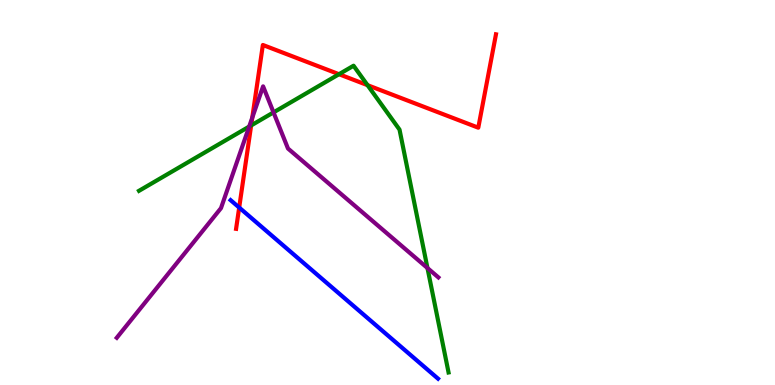[{'lines': ['blue', 'red'], 'intersections': [{'x': 3.09, 'y': 4.61}]}, {'lines': ['green', 'red'], 'intersections': [{'x': 3.24, 'y': 6.74}, {'x': 4.37, 'y': 8.07}, {'x': 4.74, 'y': 7.79}]}, {'lines': ['purple', 'red'], 'intersections': [{'x': 3.26, 'y': 6.94}]}, {'lines': ['blue', 'green'], 'intersections': []}, {'lines': ['blue', 'purple'], 'intersections': []}, {'lines': ['green', 'purple'], 'intersections': [{'x': 3.22, 'y': 6.71}, {'x': 3.53, 'y': 7.08}, {'x': 5.52, 'y': 3.04}]}]